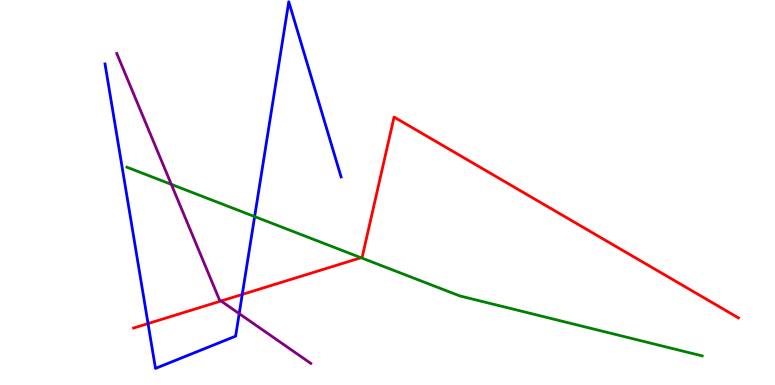[{'lines': ['blue', 'red'], 'intersections': [{'x': 1.91, 'y': 1.6}, {'x': 3.13, 'y': 2.35}]}, {'lines': ['green', 'red'], 'intersections': [{'x': 4.66, 'y': 3.31}]}, {'lines': ['purple', 'red'], 'intersections': [{'x': 2.85, 'y': 2.18}]}, {'lines': ['blue', 'green'], 'intersections': [{'x': 3.29, 'y': 4.37}]}, {'lines': ['blue', 'purple'], 'intersections': [{'x': 3.09, 'y': 1.85}]}, {'lines': ['green', 'purple'], 'intersections': [{'x': 2.21, 'y': 5.21}]}]